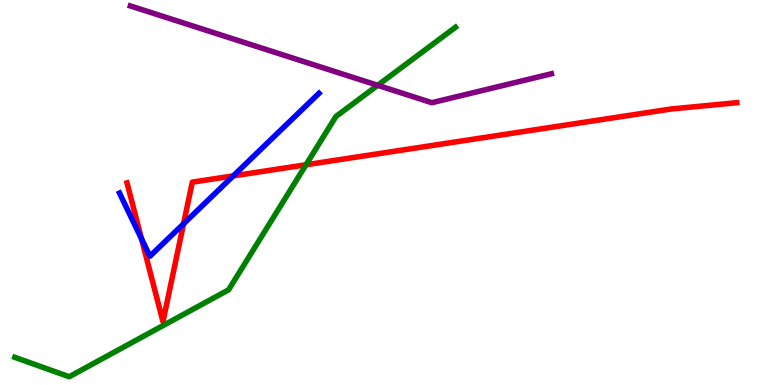[{'lines': ['blue', 'red'], 'intersections': [{'x': 1.83, 'y': 3.8}, {'x': 2.37, 'y': 4.19}, {'x': 3.01, 'y': 5.43}]}, {'lines': ['green', 'red'], 'intersections': [{'x': 3.95, 'y': 5.72}]}, {'lines': ['purple', 'red'], 'intersections': []}, {'lines': ['blue', 'green'], 'intersections': []}, {'lines': ['blue', 'purple'], 'intersections': []}, {'lines': ['green', 'purple'], 'intersections': [{'x': 4.87, 'y': 7.78}]}]